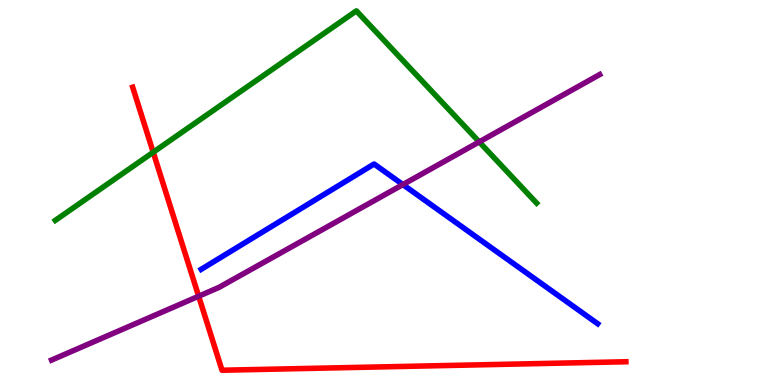[{'lines': ['blue', 'red'], 'intersections': []}, {'lines': ['green', 'red'], 'intersections': [{'x': 1.98, 'y': 6.05}]}, {'lines': ['purple', 'red'], 'intersections': [{'x': 2.56, 'y': 2.31}]}, {'lines': ['blue', 'green'], 'intersections': []}, {'lines': ['blue', 'purple'], 'intersections': [{'x': 5.2, 'y': 5.21}]}, {'lines': ['green', 'purple'], 'intersections': [{'x': 6.18, 'y': 6.31}]}]